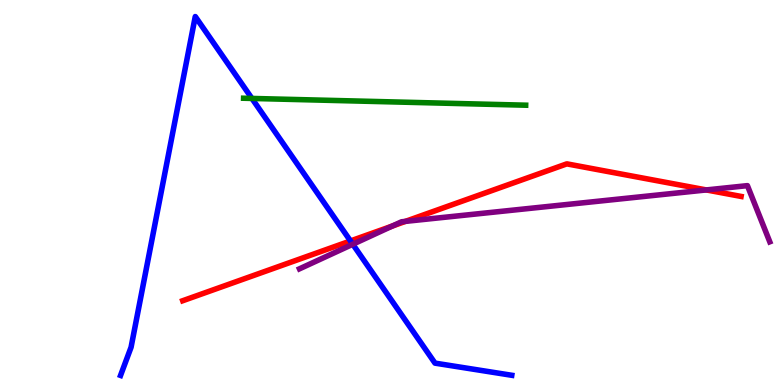[{'lines': ['blue', 'red'], 'intersections': [{'x': 4.52, 'y': 3.74}]}, {'lines': ['green', 'red'], 'intersections': []}, {'lines': ['purple', 'red'], 'intersections': [{'x': 5.06, 'y': 4.13}, {'x': 5.23, 'y': 4.25}, {'x': 9.11, 'y': 5.07}]}, {'lines': ['blue', 'green'], 'intersections': [{'x': 3.25, 'y': 7.44}]}, {'lines': ['blue', 'purple'], 'intersections': [{'x': 4.55, 'y': 3.66}]}, {'lines': ['green', 'purple'], 'intersections': []}]